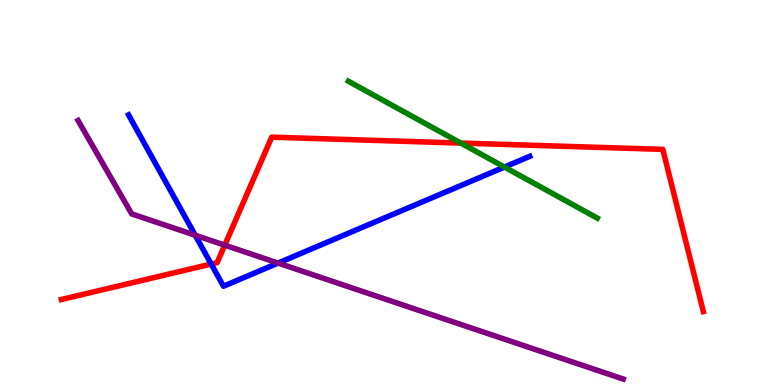[{'lines': ['blue', 'red'], 'intersections': [{'x': 2.73, 'y': 3.14}]}, {'lines': ['green', 'red'], 'intersections': [{'x': 5.95, 'y': 6.28}]}, {'lines': ['purple', 'red'], 'intersections': [{'x': 2.9, 'y': 3.63}]}, {'lines': ['blue', 'green'], 'intersections': [{'x': 6.51, 'y': 5.66}]}, {'lines': ['blue', 'purple'], 'intersections': [{'x': 2.52, 'y': 3.89}, {'x': 3.59, 'y': 3.17}]}, {'lines': ['green', 'purple'], 'intersections': []}]